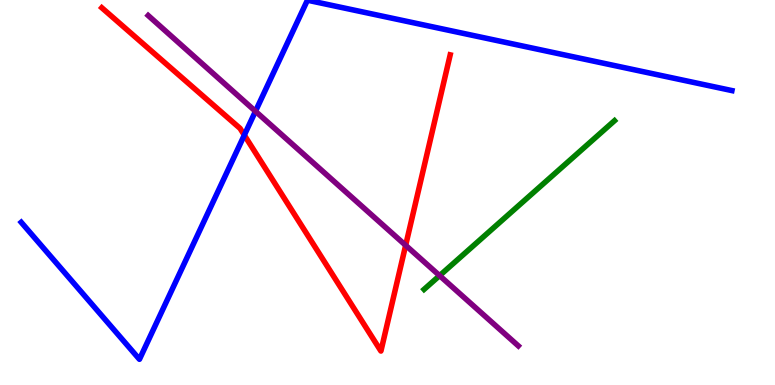[{'lines': ['blue', 'red'], 'intersections': [{'x': 3.15, 'y': 6.49}]}, {'lines': ['green', 'red'], 'intersections': []}, {'lines': ['purple', 'red'], 'intersections': [{'x': 5.23, 'y': 3.63}]}, {'lines': ['blue', 'green'], 'intersections': []}, {'lines': ['blue', 'purple'], 'intersections': [{'x': 3.3, 'y': 7.11}]}, {'lines': ['green', 'purple'], 'intersections': [{'x': 5.67, 'y': 2.84}]}]